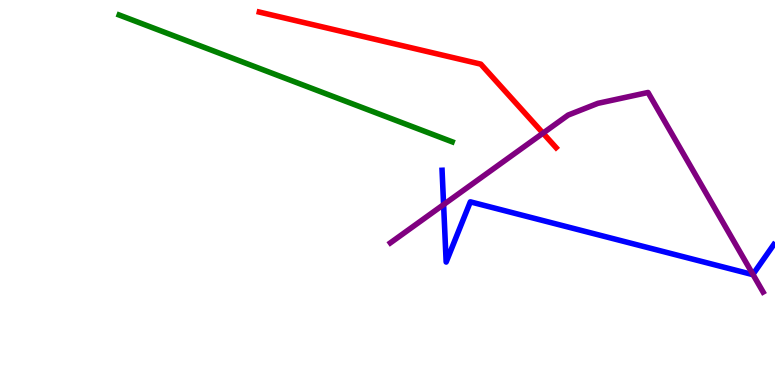[{'lines': ['blue', 'red'], 'intersections': []}, {'lines': ['green', 'red'], 'intersections': []}, {'lines': ['purple', 'red'], 'intersections': [{'x': 7.01, 'y': 6.54}]}, {'lines': ['blue', 'green'], 'intersections': []}, {'lines': ['blue', 'purple'], 'intersections': [{'x': 5.72, 'y': 4.69}, {'x': 9.72, 'y': 2.87}]}, {'lines': ['green', 'purple'], 'intersections': []}]